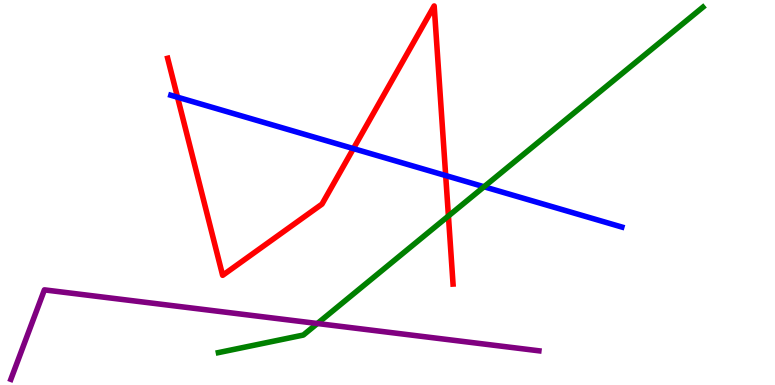[{'lines': ['blue', 'red'], 'intersections': [{'x': 2.29, 'y': 7.48}, {'x': 4.56, 'y': 6.14}, {'x': 5.75, 'y': 5.44}]}, {'lines': ['green', 'red'], 'intersections': [{'x': 5.79, 'y': 4.39}]}, {'lines': ['purple', 'red'], 'intersections': []}, {'lines': ['blue', 'green'], 'intersections': [{'x': 6.25, 'y': 5.15}]}, {'lines': ['blue', 'purple'], 'intersections': []}, {'lines': ['green', 'purple'], 'intersections': [{'x': 4.1, 'y': 1.6}]}]